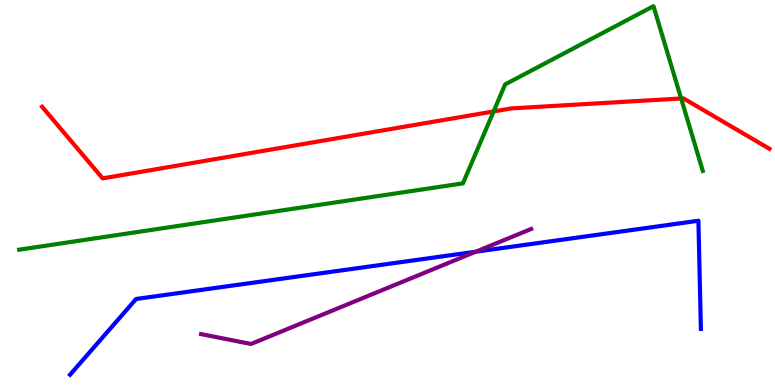[{'lines': ['blue', 'red'], 'intersections': []}, {'lines': ['green', 'red'], 'intersections': [{'x': 6.37, 'y': 7.11}, {'x': 8.79, 'y': 7.44}]}, {'lines': ['purple', 'red'], 'intersections': []}, {'lines': ['blue', 'green'], 'intersections': []}, {'lines': ['blue', 'purple'], 'intersections': [{'x': 6.14, 'y': 3.46}]}, {'lines': ['green', 'purple'], 'intersections': []}]